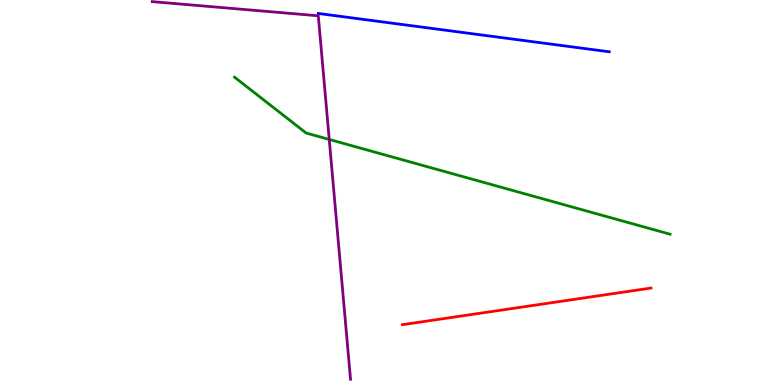[{'lines': ['blue', 'red'], 'intersections': []}, {'lines': ['green', 'red'], 'intersections': []}, {'lines': ['purple', 'red'], 'intersections': []}, {'lines': ['blue', 'green'], 'intersections': []}, {'lines': ['blue', 'purple'], 'intersections': []}, {'lines': ['green', 'purple'], 'intersections': [{'x': 4.25, 'y': 6.38}]}]